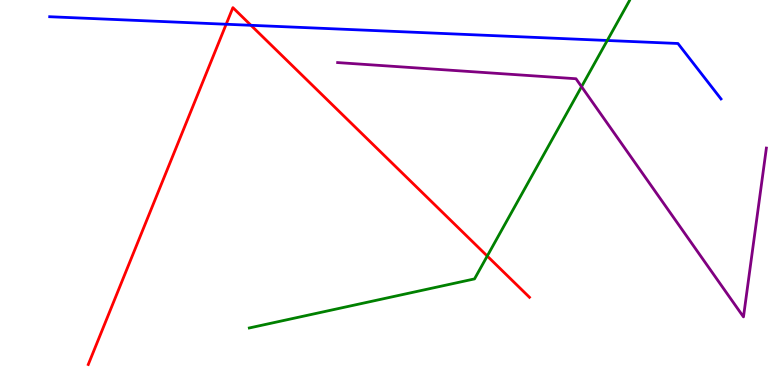[{'lines': ['blue', 'red'], 'intersections': [{'x': 2.92, 'y': 9.37}, {'x': 3.24, 'y': 9.34}]}, {'lines': ['green', 'red'], 'intersections': [{'x': 6.29, 'y': 3.35}]}, {'lines': ['purple', 'red'], 'intersections': []}, {'lines': ['blue', 'green'], 'intersections': [{'x': 7.84, 'y': 8.95}]}, {'lines': ['blue', 'purple'], 'intersections': []}, {'lines': ['green', 'purple'], 'intersections': [{'x': 7.5, 'y': 7.75}]}]